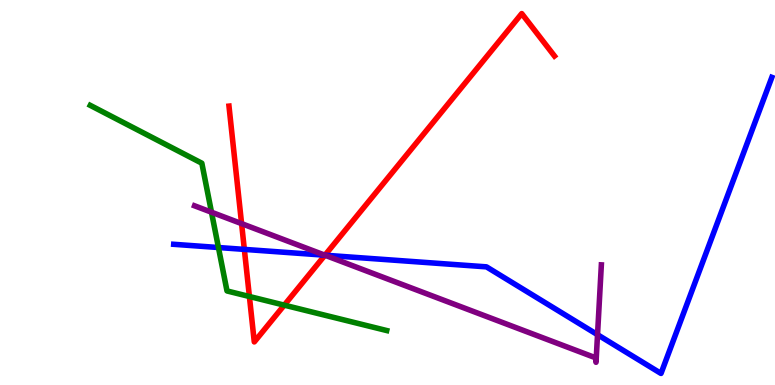[{'lines': ['blue', 'red'], 'intersections': [{'x': 3.15, 'y': 3.52}, {'x': 4.19, 'y': 3.37}]}, {'lines': ['green', 'red'], 'intersections': [{'x': 3.22, 'y': 2.3}, {'x': 3.67, 'y': 2.07}]}, {'lines': ['purple', 'red'], 'intersections': [{'x': 3.12, 'y': 4.19}, {'x': 4.19, 'y': 3.37}]}, {'lines': ['blue', 'green'], 'intersections': [{'x': 2.82, 'y': 3.57}]}, {'lines': ['blue', 'purple'], 'intersections': [{'x': 4.19, 'y': 3.37}, {'x': 7.71, 'y': 1.31}]}, {'lines': ['green', 'purple'], 'intersections': [{'x': 2.73, 'y': 4.49}]}]